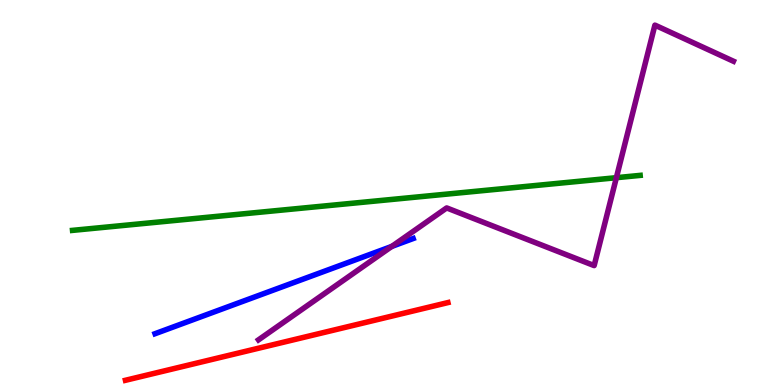[{'lines': ['blue', 'red'], 'intersections': []}, {'lines': ['green', 'red'], 'intersections': []}, {'lines': ['purple', 'red'], 'intersections': []}, {'lines': ['blue', 'green'], 'intersections': []}, {'lines': ['blue', 'purple'], 'intersections': [{'x': 5.06, 'y': 3.6}]}, {'lines': ['green', 'purple'], 'intersections': [{'x': 7.95, 'y': 5.38}]}]